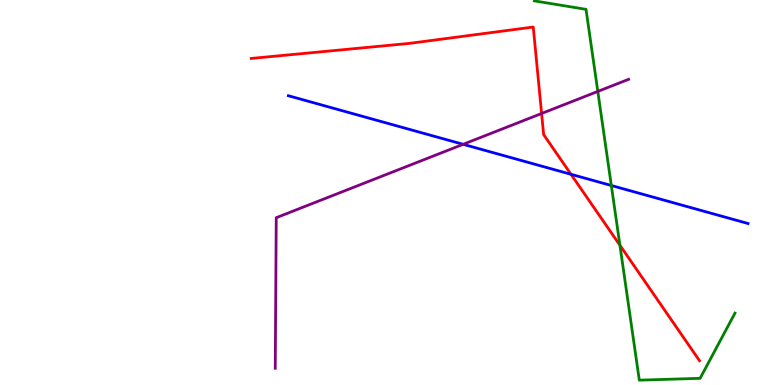[{'lines': ['blue', 'red'], 'intersections': [{'x': 7.37, 'y': 5.47}]}, {'lines': ['green', 'red'], 'intersections': [{'x': 8.0, 'y': 3.63}]}, {'lines': ['purple', 'red'], 'intersections': [{'x': 6.99, 'y': 7.05}]}, {'lines': ['blue', 'green'], 'intersections': [{'x': 7.89, 'y': 5.18}]}, {'lines': ['blue', 'purple'], 'intersections': [{'x': 5.98, 'y': 6.25}]}, {'lines': ['green', 'purple'], 'intersections': [{'x': 7.71, 'y': 7.63}]}]